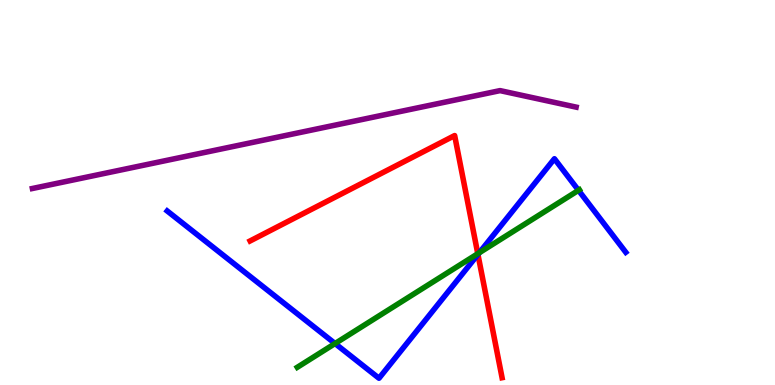[{'lines': ['blue', 'red'], 'intersections': [{'x': 6.17, 'y': 3.39}]}, {'lines': ['green', 'red'], 'intersections': [{'x': 6.17, 'y': 3.41}]}, {'lines': ['purple', 'red'], 'intersections': []}, {'lines': ['blue', 'green'], 'intersections': [{'x': 4.32, 'y': 1.08}, {'x': 6.18, 'y': 3.43}, {'x': 7.46, 'y': 5.06}]}, {'lines': ['blue', 'purple'], 'intersections': []}, {'lines': ['green', 'purple'], 'intersections': []}]